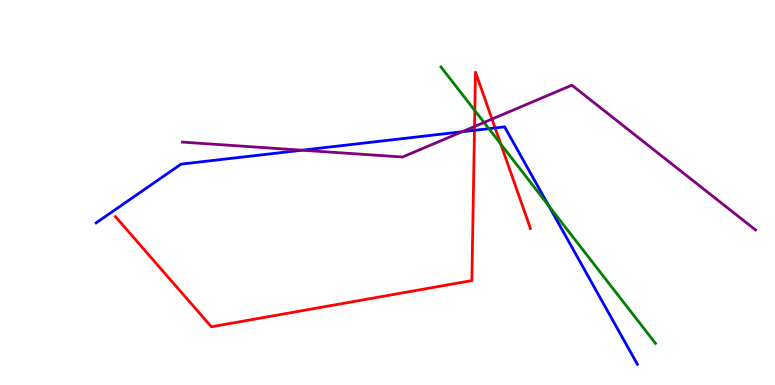[{'lines': ['blue', 'red'], 'intersections': [{'x': 6.12, 'y': 6.61}, {'x': 6.39, 'y': 6.68}]}, {'lines': ['green', 'red'], 'intersections': [{'x': 6.13, 'y': 7.13}, {'x': 6.46, 'y': 6.26}]}, {'lines': ['purple', 'red'], 'intersections': [{'x': 6.12, 'y': 6.71}, {'x': 6.35, 'y': 6.91}]}, {'lines': ['blue', 'green'], 'intersections': [{'x': 6.31, 'y': 6.66}, {'x': 7.08, 'y': 4.65}]}, {'lines': ['blue', 'purple'], 'intersections': [{'x': 3.9, 'y': 6.1}, {'x': 5.96, 'y': 6.58}]}, {'lines': ['green', 'purple'], 'intersections': [{'x': 6.25, 'y': 6.82}]}]